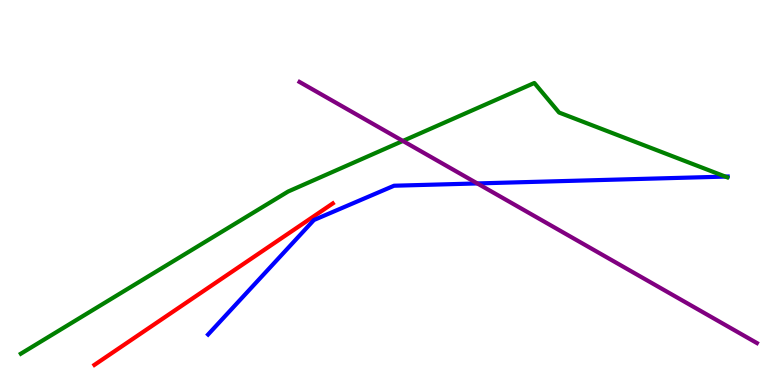[{'lines': ['blue', 'red'], 'intersections': []}, {'lines': ['green', 'red'], 'intersections': []}, {'lines': ['purple', 'red'], 'intersections': []}, {'lines': ['blue', 'green'], 'intersections': [{'x': 9.36, 'y': 5.41}]}, {'lines': ['blue', 'purple'], 'intersections': [{'x': 6.16, 'y': 5.24}]}, {'lines': ['green', 'purple'], 'intersections': [{'x': 5.2, 'y': 6.34}]}]